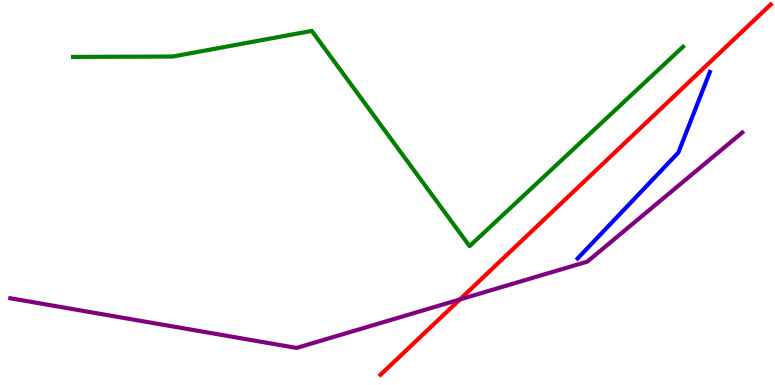[{'lines': ['blue', 'red'], 'intersections': []}, {'lines': ['green', 'red'], 'intersections': []}, {'lines': ['purple', 'red'], 'intersections': [{'x': 5.93, 'y': 2.22}]}, {'lines': ['blue', 'green'], 'intersections': []}, {'lines': ['blue', 'purple'], 'intersections': []}, {'lines': ['green', 'purple'], 'intersections': []}]